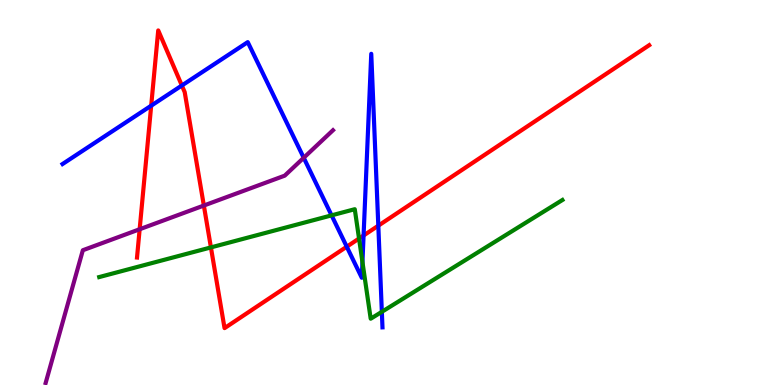[{'lines': ['blue', 'red'], 'intersections': [{'x': 1.95, 'y': 7.26}, {'x': 2.35, 'y': 7.78}, {'x': 4.47, 'y': 3.59}, {'x': 4.69, 'y': 3.88}, {'x': 4.88, 'y': 4.14}]}, {'lines': ['green', 'red'], 'intersections': [{'x': 2.72, 'y': 3.57}, {'x': 4.63, 'y': 3.8}]}, {'lines': ['purple', 'red'], 'intersections': [{'x': 1.8, 'y': 4.05}, {'x': 2.63, 'y': 4.66}]}, {'lines': ['blue', 'green'], 'intersections': [{'x': 4.28, 'y': 4.41}, {'x': 4.68, 'y': 3.19}, {'x': 4.93, 'y': 1.9}]}, {'lines': ['blue', 'purple'], 'intersections': [{'x': 3.92, 'y': 5.9}]}, {'lines': ['green', 'purple'], 'intersections': []}]